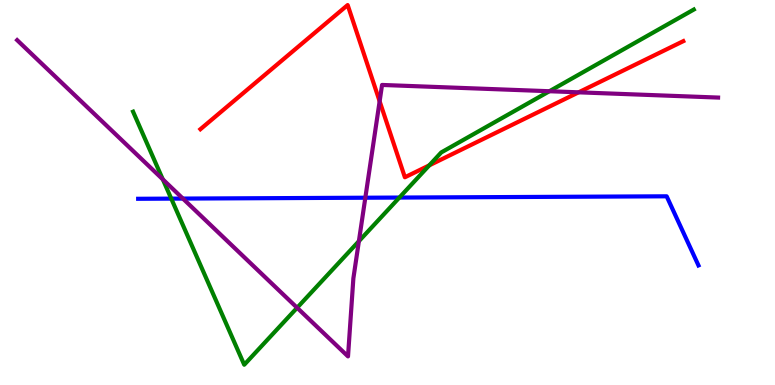[{'lines': ['blue', 'red'], 'intersections': []}, {'lines': ['green', 'red'], 'intersections': [{'x': 5.54, 'y': 5.71}]}, {'lines': ['purple', 'red'], 'intersections': [{'x': 4.9, 'y': 7.37}, {'x': 7.47, 'y': 7.6}]}, {'lines': ['blue', 'green'], 'intersections': [{'x': 2.21, 'y': 4.84}, {'x': 5.15, 'y': 4.87}]}, {'lines': ['blue', 'purple'], 'intersections': [{'x': 2.36, 'y': 4.84}, {'x': 4.71, 'y': 4.86}]}, {'lines': ['green', 'purple'], 'intersections': [{'x': 2.1, 'y': 5.34}, {'x': 3.83, 'y': 2.01}, {'x': 4.63, 'y': 3.74}, {'x': 7.09, 'y': 7.63}]}]